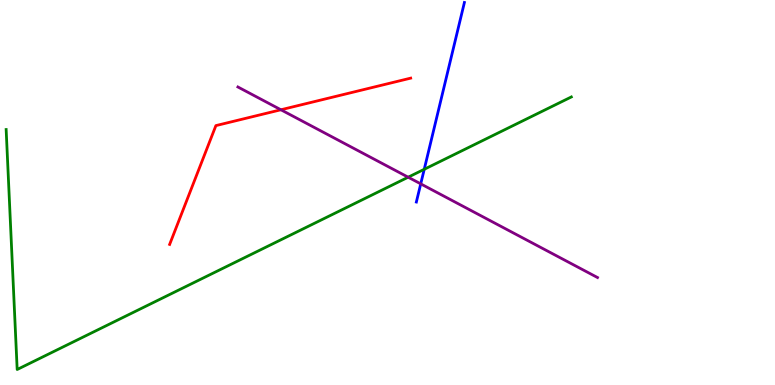[{'lines': ['blue', 'red'], 'intersections': []}, {'lines': ['green', 'red'], 'intersections': []}, {'lines': ['purple', 'red'], 'intersections': [{'x': 3.62, 'y': 7.15}]}, {'lines': ['blue', 'green'], 'intersections': [{'x': 5.47, 'y': 5.6}]}, {'lines': ['blue', 'purple'], 'intersections': [{'x': 5.43, 'y': 5.22}]}, {'lines': ['green', 'purple'], 'intersections': [{'x': 5.27, 'y': 5.4}]}]